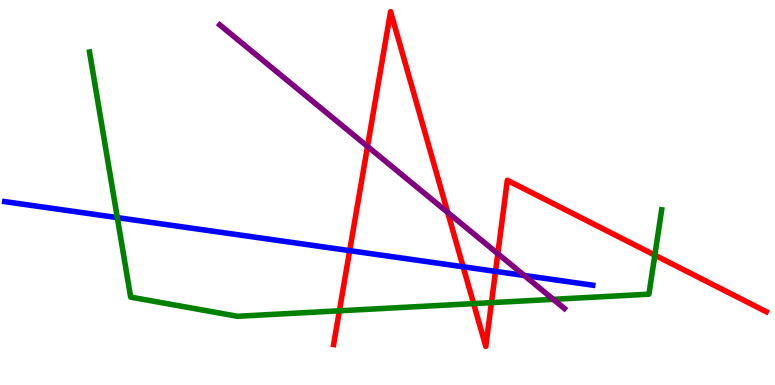[{'lines': ['blue', 'red'], 'intersections': [{'x': 4.51, 'y': 3.49}, {'x': 5.98, 'y': 3.07}, {'x': 6.39, 'y': 2.95}]}, {'lines': ['green', 'red'], 'intersections': [{'x': 4.38, 'y': 1.93}, {'x': 6.11, 'y': 2.11}, {'x': 6.34, 'y': 2.14}, {'x': 8.45, 'y': 3.37}]}, {'lines': ['purple', 'red'], 'intersections': [{'x': 4.74, 'y': 6.2}, {'x': 5.78, 'y': 4.48}, {'x': 6.42, 'y': 3.41}]}, {'lines': ['blue', 'green'], 'intersections': [{'x': 1.51, 'y': 4.35}]}, {'lines': ['blue', 'purple'], 'intersections': [{'x': 6.77, 'y': 2.85}]}, {'lines': ['green', 'purple'], 'intersections': [{'x': 7.14, 'y': 2.23}]}]